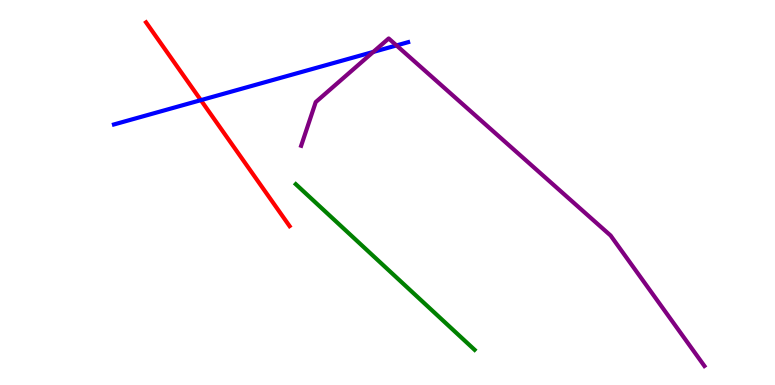[{'lines': ['blue', 'red'], 'intersections': [{'x': 2.59, 'y': 7.4}]}, {'lines': ['green', 'red'], 'intersections': []}, {'lines': ['purple', 'red'], 'intersections': []}, {'lines': ['blue', 'green'], 'intersections': []}, {'lines': ['blue', 'purple'], 'intersections': [{'x': 4.82, 'y': 8.65}, {'x': 5.12, 'y': 8.82}]}, {'lines': ['green', 'purple'], 'intersections': []}]